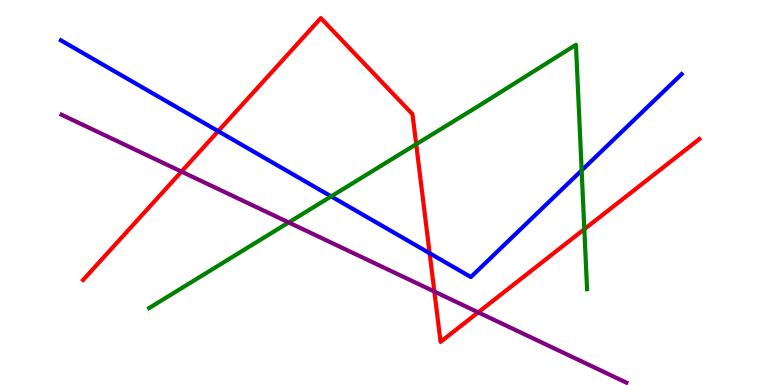[{'lines': ['blue', 'red'], 'intersections': [{'x': 2.82, 'y': 6.59}, {'x': 5.54, 'y': 3.42}]}, {'lines': ['green', 'red'], 'intersections': [{'x': 5.37, 'y': 6.25}, {'x': 7.54, 'y': 4.05}]}, {'lines': ['purple', 'red'], 'intersections': [{'x': 2.34, 'y': 5.54}, {'x': 5.6, 'y': 2.43}, {'x': 6.17, 'y': 1.89}]}, {'lines': ['blue', 'green'], 'intersections': [{'x': 4.27, 'y': 4.9}, {'x': 7.51, 'y': 5.57}]}, {'lines': ['blue', 'purple'], 'intersections': []}, {'lines': ['green', 'purple'], 'intersections': [{'x': 3.72, 'y': 4.22}]}]